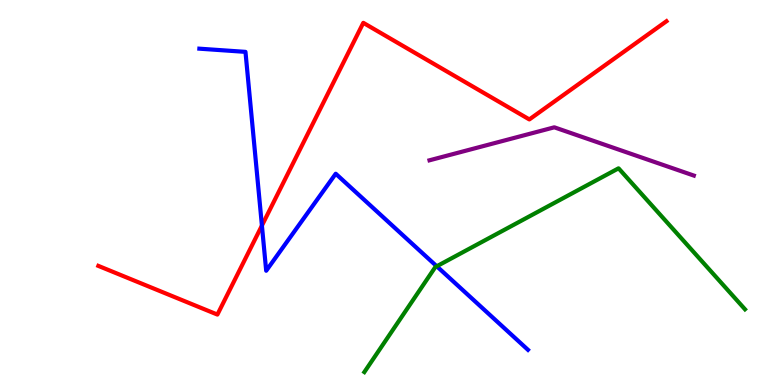[{'lines': ['blue', 'red'], 'intersections': [{'x': 3.38, 'y': 4.14}]}, {'lines': ['green', 'red'], 'intersections': []}, {'lines': ['purple', 'red'], 'intersections': []}, {'lines': ['blue', 'green'], 'intersections': [{'x': 5.64, 'y': 3.08}]}, {'lines': ['blue', 'purple'], 'intersections': []}, {'lines': ['green', 'purple'], 'intersections': []}]